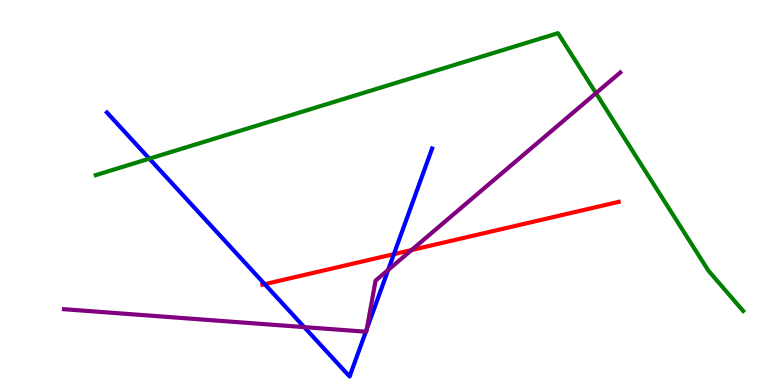[{'lines': ['blue', 'red'], 'intersections': [{'x': 3.42, 'y': 2.62}, {'x': 5.08, 'y': 3.4}]}, {'lines': ['green', 'red'], 'intersections': []}, {'lines': ['purple', 'red'], 'intersections': [{'x': 5.31, 'y': 3.51}]}, {'lines': ['blue', 'green'], 'intersections': [{'x': 1.93, 'y': 5.88}]}, {'lines': ['blue', 'purple'], 'intersections': [{'x': 3.93, 'y': 1.5}, {'x': 4.72, 'y': 1.38}, {'x': 4.73, 'y': 1.46}, {'x': 5.01, 'y': 2.99}]}, {'lines': ['green', 'purple'], 'intersections': [{'x': 7.69, 'y': 7.58}]}]